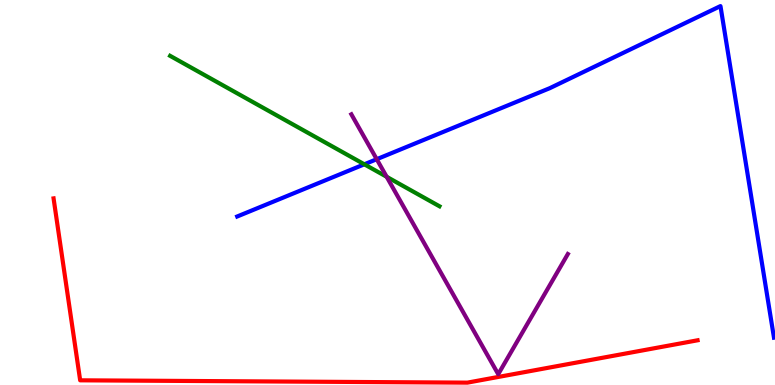[{'lines': ['blue', 'red'], 'intersections': []}, {'lines': ['green', 'red'], 'intersections': []}, {'lines': ['purple', 'red'], 'intersections': []}, {'lines': ['blue', 'green'], 'intersections': [{'x': 4.7, 'y': 5.73}]}, {'lines': ['blue', 'purple'], 'intersections': [{'x': 4.86, 'y': 5.86}]}, {'lines': ['green', 'purple'], 'intersections': [{'x': 4.99, 'y': 5.41}]}]